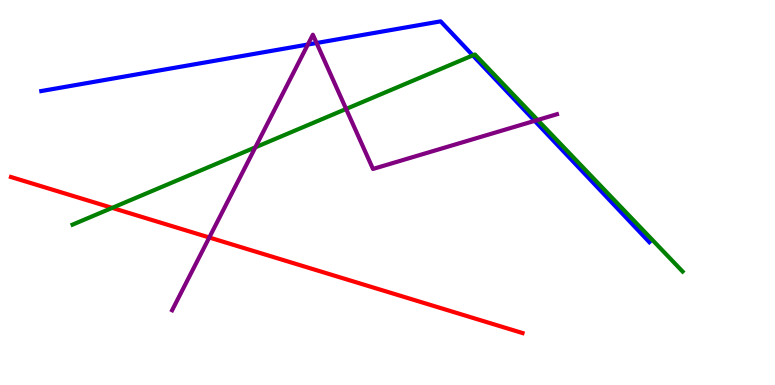[{'lines': ['blue', 'red'], 'intersections': []}, {'lines': ['green', 'red'], 'intersections': [{'x': 1.45, 'y': 4.6}]}, {'lines': ['purple', 'red'], 'intersections': [{'x': 2.7, 'y': 3.83}]}, {'lines': ['blue', 'green'], 'intersections': [{'x': 6.1, 'y': 8.56}]}, {'lines': ['blue', 'purple'], 'intersections': [{'x': 3.97, 'y': 8.84}, {'x': 4.08, 'y': 8.88}, {'x': 6.9, 'y': 6.86}]}, {'lines': ['green', 'purple'], 'intersections': [{'x': 3.29, 'y': 6.17}, {'x': 4.47, 'y': 7.17}, {'x': 6.94, 'y': 6.88}]}]